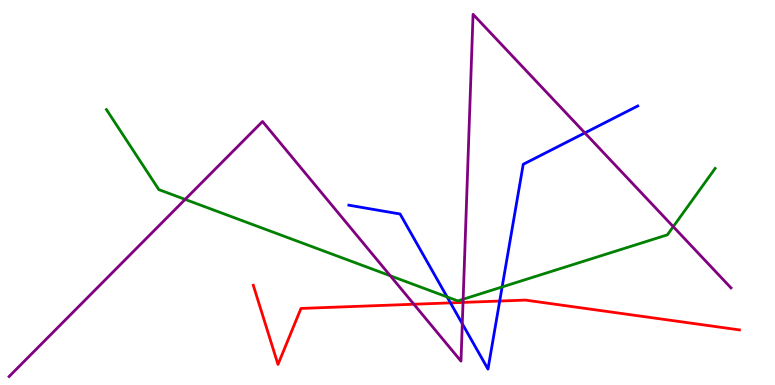[{'lines': ['blue', 'red'], 'intersections': [{'x': 5.81, 'y': 2.13}, {'x': 6.45, 'y': 2.18}]}, {'lines': ['green', 'red'], 'intersections': []}, {'lines': ['purple', 'red'], 'intersections': [{'x': 5.34, 'y': 2.1}, {'x': 5.97, 'y': 2.15}]}, {'lines': ['blue', 'green'], 'intersections': [{'x': 5.77, 'y': 2.29}, {'x': 6.48, 'y': 2.55}]}, {'lines': ['blue', 'purple'], 'intersections': [{'x': 5.97, 'y': 1.59}, {'x': 7.55, 'y': 6.55}]}, {'lines': ['green', 'purple'], 'intersections': [{'x': 2.39, 'y': 4.82}, {'x': 5.04, 'y': 2.84}, {'x': 5.98, 'y': 2.23}, {'x': 8.69, 'y': 4.11}]}]